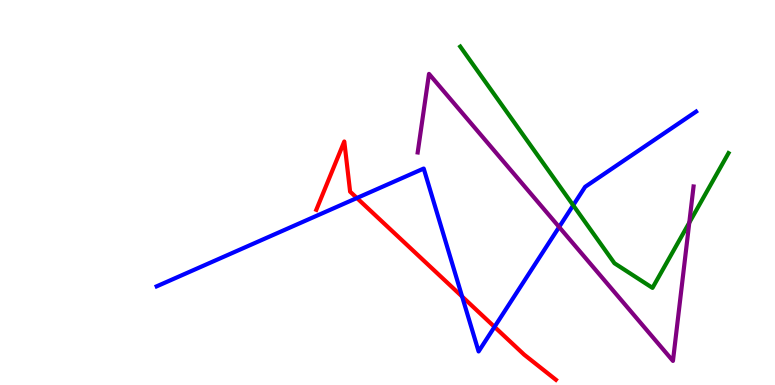[{'lines': ['blue', 'red'], 'intersections': [{'x': 4.61, 'y': 4.86}, {'x': 5.96, 'y': 2.3}, {'x': 6.38, 'y': 1.51}]}, {'lines': ['green', 'red'], 'intersections': []}, {'lines': ['purple', 'red'], 'intersections': []}, {'lines': ['blue', 'green'], 'intersections': [{'x': 7.4, 'y': 4.67}]}, {'lines': ['blue', 'purple'], 'intersections': [{'x': 7.21, 'y': 4.1}]}, {'lines': ['green', 'purple'], 'intersections': [{'x': 8.89, 'y': 4.22}]}]